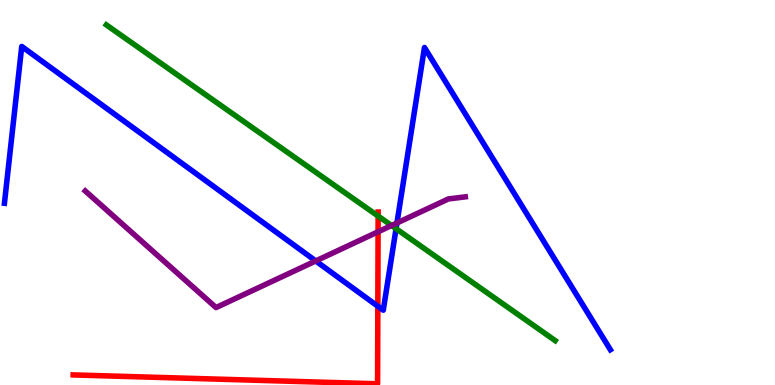[{'lines': ['blue', 'red'], 'intersections': [{'x': 4.88, 'y': 2.05}]}, {'lines': ['green', 'red'], 'intersections': [{'x': 4.88, 'y': 4.39}]}, {'lines': ['purple', 'red'], 'intersections': [{'x': 4.88, 'y': 3.98}]}, {'lines': ['blue', 'green'], 'intersections': [{'x': 5.11, 'y': 4.06}]}, {'lines': ['blue', 'purple'], 'intersections': [{'x': 4.07, 'y': 3.22}, {'x': 5.12, 'y': 4.21}]}, {'lines': ['green', 'purple'], 'intersections': [{'x': 5.05, 'y': 4.14}]}]